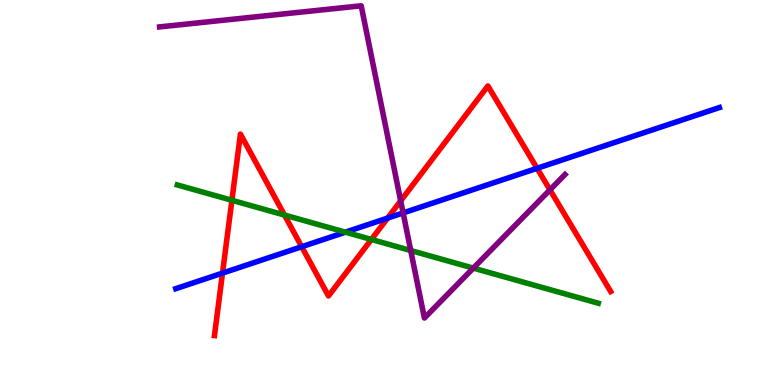[{'lines': ['blue', 'red'], 'intersections': [{'x': 2.87, 'y': 2.91}, {'x': 3.89, 'y': 3.59}, {'x': 5.0, 'y': 4.33}, {'x': 6.93, 'y': 5.63}]}, {'lines': ['green', 'red'], 'intersections': [{'x': 2.99, 'y': 4.8}, {'x': 3.67, 'y': 4.41}, {'x': 4.79, 'y': 3.78}]}, {'lines': ['purple', 'red'], 'intersections': [{'x': 5.17, 'y': 4.78}, {'x': 7.1, 'y': 5.07}]}, {'lines': ['blue', 'green'], 'intersections': [{'x': 4.46, 'y': 3.97}]}, {'lines': ['blue', 'purple'], 'intersections': [{'x': 5.2, 'y': 4.47}]}, {'lines': ['green', 'purple'], 'intersections': [{'x': 5.3, 'y': 3.49}, {'x': 6.11, 'y': 3.04}]}]